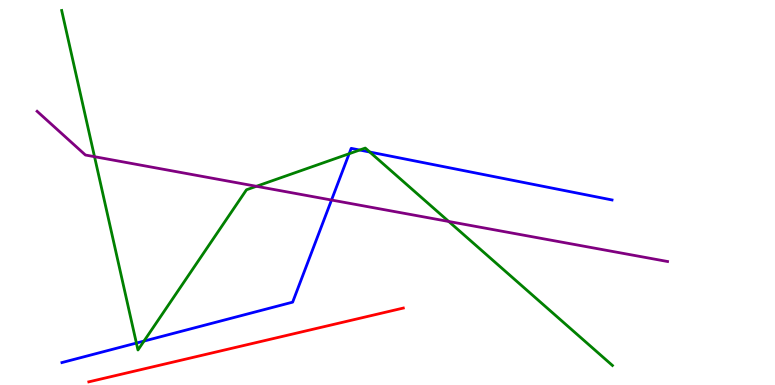[{'lines': ['blue', 'red'], 'intersections': []}, {'lines': ['green', 'red'], 'intersections': []}, {'lines': ['purple', 'red'], 'intersections': []}, {'lines': ['blue', 'green'], 'intersections': [{'x': 1.76, 'y': 1.09}, {'x': 1.86, 'y': 1.14}, {'x': 4.51, 'y': 6.01}, {'x': 4.64, 'y': 6.1}, {'x': 4.77, 'y': 6.05}]}, {'lines': ['blue', 'purple'], 'intersections': [{'x': 4.28, 'y': 4.8}]}, {'lines': ['green', 'purple'], 'intersections': [{'x': 1.22, 'y': 5.93}, {'x': 3.31, 'y': 5.16}, {'x': 5.79, 'y': 4.25}]}]